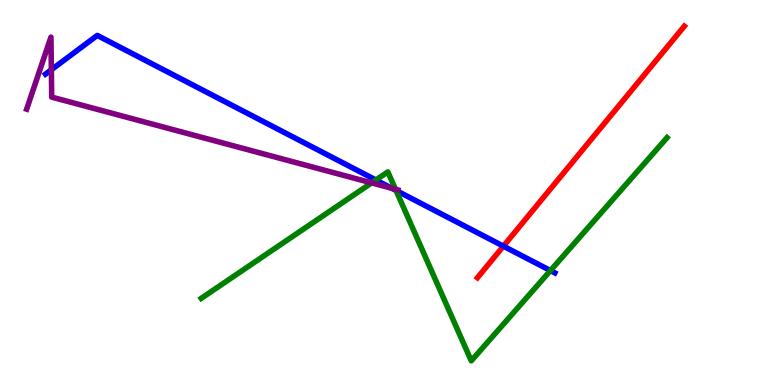[{'lines': ['blue', 'red'], 'intersections': [{'x': 6.5, 'y': 3.61}]}, {'lines': ['green', 'red'], 'intersections': []}, {'lines': ['purple', 'red'], 'intersections': []}, {'lines': ['blue', 'green'], 'intersections': [{'x': 4.85, 'y': 5.32}, {'x': 5.11, 'y': 5.05}, {'x': 7.1, 'y': 2.97}]}, {'lines': ['blue', 'purple'], 'intersections': [{'x': 0.663, 'y': 8.19}, {'x': 5.06, 'y': 5.11}]}, {'lines': ['green', 'purple'], 'intersections': [{'x': 4.8, 'y': 5.25}, {'x': 5.1, 'y': 5.08}]}]